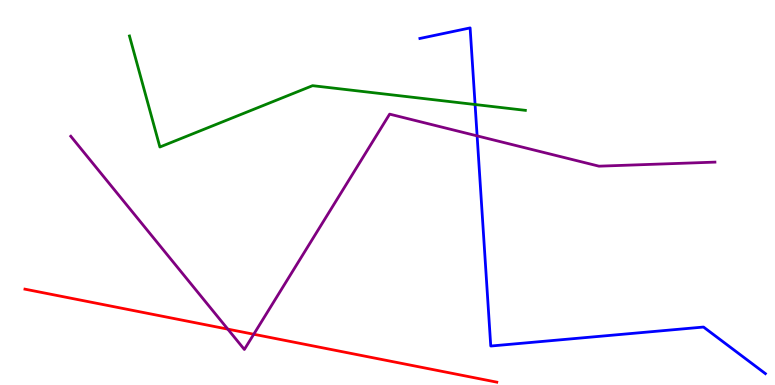[{'lines': ['blue', 'red'], 'intersections': []}, {'lines': ['green', 'red'], 'intersections': []}, {'lines': ['purple', 'red'], 'intersections': [{'x': 2.94, 'y': 1.45}, {'x': 3.27, 'y': 1.32}]}, {'lines': ['blue', 'green'], 'intersections': [{'x': 6.13, 'y': 7.29}]}, {'lines': ['blue', 'purple'], 'intersections': [{'x': 6.16, 'y': 6.47}]}, {'lines': ['green', 'purple'], 'intersections': []}]